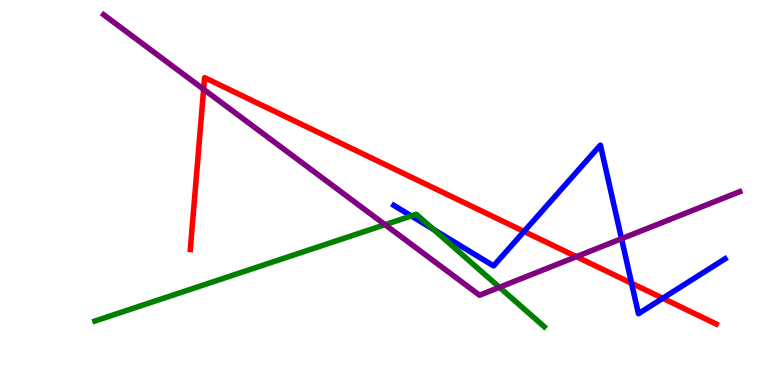[{'lines': ['blue', 'red'], 'intersections': [{'x': 6.76, 'y': 3.99}, {'x': 8.15, 'y': 2.64}, {'x': 8.55, 'y': 2.25}]}, {'lines': ['green', 'red'], 'intersections': []}, {'lines': ['purple', 'red'], 'intersections': [{'x': 2.63, 'y': 7.68}, {'x': 7.44, 'y': 3.33}]}, {'lines': ['blue', 'green'], 'intersections': [{'x': 5.31, 'y': 4.39}, {'x': 5.59, 'y': 4.04}]}, {'lines': ['blue', 'purple'], 'intersections': [{'x': 8.02, 'y': 3.8}]}, {'lines': ['green', 'purple'], 'intersections': [{'x': 4.97, 'y': 4.16}, {'x': 6.44, 'y': 2.54}]}]